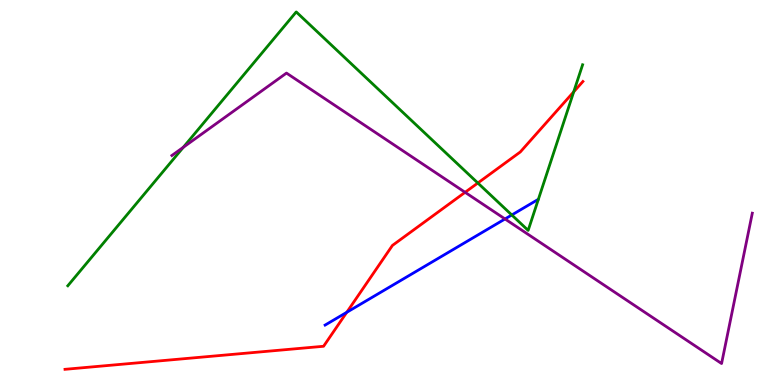[{'lines': ['blue', 'red'], 'intersections': [{'x': 4.47, 'y': 1.89}]}, {'lines': ['green', 'red'], 'intersections': [{'x': 6.17, 'y': 5.25}, {'x': 7.4, 'y': 7.61}]}, {'lines': ['purple', 'red'], 'intersections': [{'x': 6.0, 'y': 5.0}]}, {'lines': ['blue', 'green'], 'intersections': [{'x': 6.6, 'y': 4.42}]}, {'lines': ['blue', 'purple'], 'intersections': [{'x': 6.52, 'y': 4.31}]}, {'lines': ['green', 'purple'], 'intersections': [{'x': 2.37, 'y': 6.18}]}]